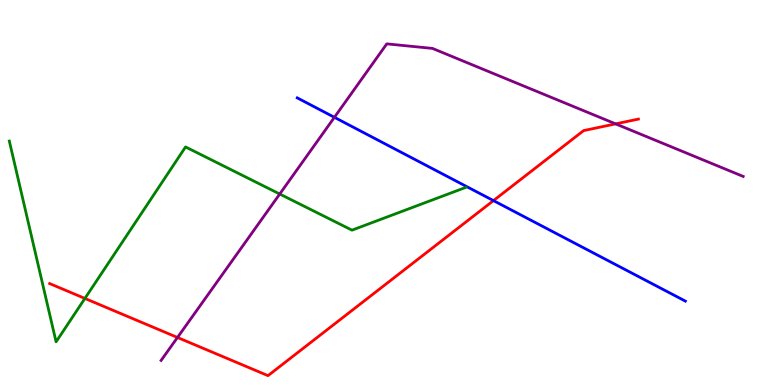[{'lines': ['blue', 'red'], 'intersections': [{'x': 6.37, 'y': 4.79}]}, {'lines': ['green', 'red'], 'intersections': [{'x': 1.1, 'y': 2.25}]}, {'lines': ['purple', 'red'], 'intersections': [{'x': 2.29, 'y': 1.23}, {'x': 7.94, 'y': 6.78}]}, {'lines': ['blue', 'green'], 'intersections': []}, {'lines': ['blue', 'purple'], 'intersections': [{'x': 4.31, 'y': 6.95}]}, {'lines': ['green', 'purple'], 'intersections': [{'x': 3.61, 'y': 4.96}]}]